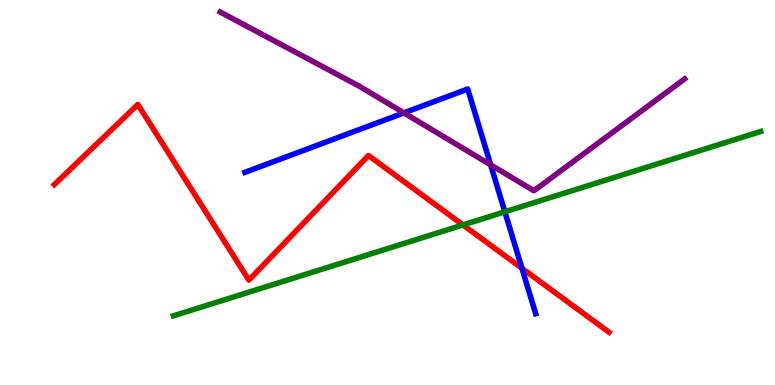[{'lines': ['blue', 'red'], 'intersections': [{'x': 6.73, 'y': 3.03}]}, {'lines': ['green', 'red'], 'intersections': [{'x': 5.97, 'y': 4.16}]}, {'lines': ['purple', 'red'], 'intersections': []}, {'lines': ['blue', 'green'], 'intersections': [{'x': 6.51, 'y': 4.5}]}, {'lines': ['blue', 'purple'], 'intersections': [{'x': 5.21, 'y': 7.07}, {'x': 6.33, 'y': 5.72}]}, {'lines': ['green', 'purple'], 'intersections': []}]